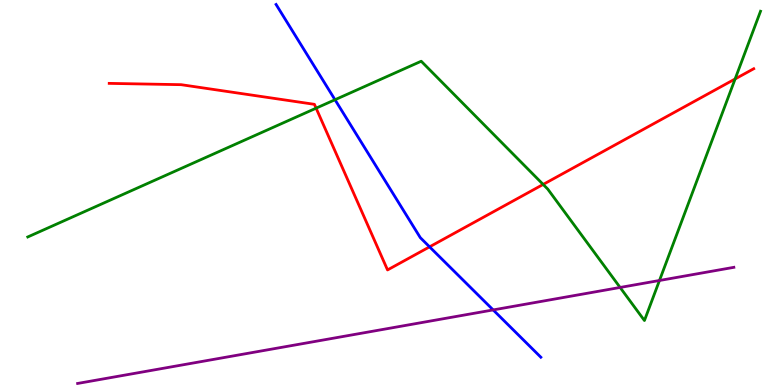[{'lines': ['blue', 'red'], 'intersections': [{'x': 5.54, 'y': 3.59}]}, {'lines': ['green', 'red'], 'intersections': [{'x': 4.08, 'y': 7.19}, {'x': 7.01, 'y': 5.21}, {'x': 9.49, 'y': 7.95}]}, {'lines': ['purple', 'red'], 'intersections': []}, {'lines': ['blue', 'green'], 'intersections': [{'x': 4.32, 'y': 7.41}]}, {'lines': ['blue', 'purple'], 'intersections': [{'x': 6.36, 'y': 1.95}]}, {'lines': ['green', 'purple'], 'intersections': [{'x': 8.0, 'y': 2.53}, {'x': 8.51, 'y': 2.71}]}]